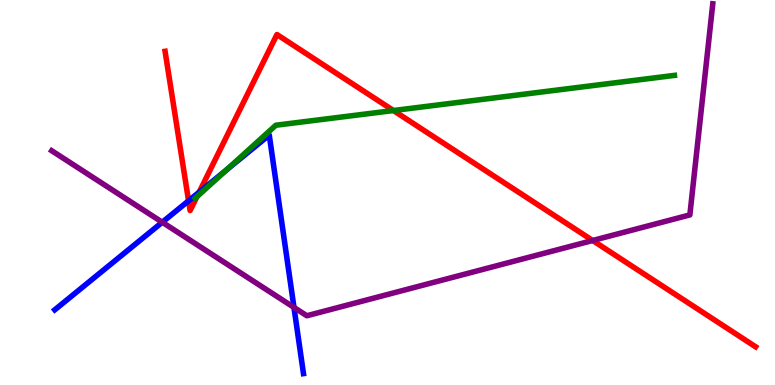[{'lines': ['blue', 'red'], 'intersections': [{'x': 2.43, 'y': 4.78}, {'x': 2.57, 'y': 5.01}]}, {'lines': ['green', 'red'], 'intersections': [{'x': 2.54, 'y': 4.89}, {'x': 5.08, 'y': 7.13}]}, {'lines': ['purple', 'red'], 'intersections': [{'x': 7.65, 'y': 3.75}]}, {'lines': ['blue', 'green'], 'intersections': [{'x': 2.92, 'y': 5.59}]}, {'lines': ['blue', 'purple'], 'intersections': [{'x': 2.09, 'y': 4.23}, {'x': 3.79, 'y': 2.02}]}, {'lines': ['green', 'purple'], 'intersections': []}]